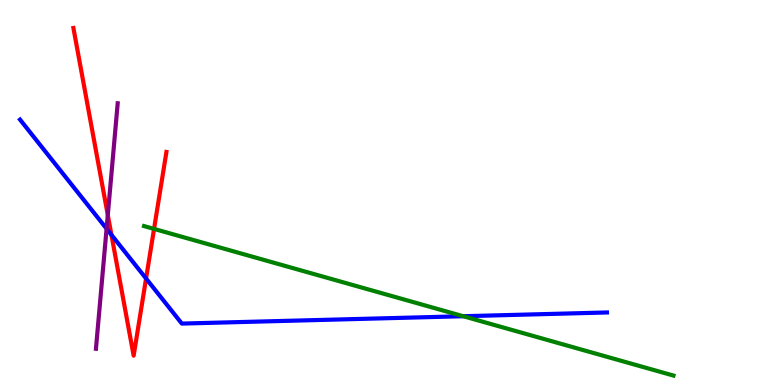[{'lines': ['blue', 'red'], 'intersections': [{'x': 1.44, 'y': 3.9}, {'x': 1.88, 'y': 2.77}]}, {'lines': ['green', 'red'], 'intersections': [{'x': 1.99, 'y': 4.05}]}, {'lines': ['purple', 'red'], 'intersections': [{'x': 1.39, 'y': 4.41}]}, {'lines': ['blue', 'green'], 'intersections': [{'x': 5.98, 'y': 1.79}]}, {'lines': ['blue', 'purple'], 'intersections': [{'x': 1.38, 'y': 4.06}]}, {'lines': ['green', 'purple'], 'intersections': []}]